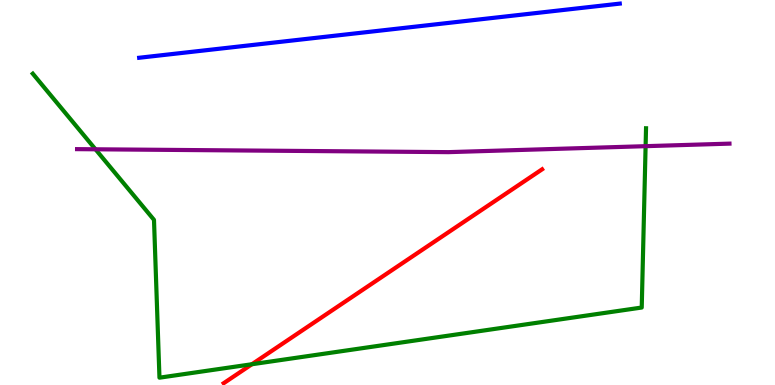[{'lines': ['blue', 'red'], 'intersections': []}, {'lines': ['green', 'red'], 'intersections': [{'x': 3.25, 'y': 0.539}]}, {'lines': ['purple', 'red'], 'intersections': []}, {'lines': ['blue', 'green'], 'intersections': []}, {'lines': ['blue', 'purple'], 'intersections': []}, {'lines': ['green', 'purple'], 'intersections': [{'x': 1.23, 'y': 6.12}, {'x': 8.33, 'y': 6.2}]}]